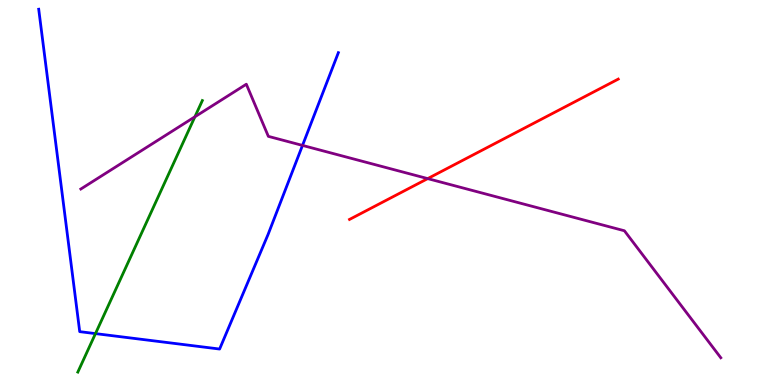[{'lines': ['blue', 'red'], 'intersections': []}, {'lines': ['green', 'red'], 'intersections': []}, {'lines': ['purple', 'red'], 'intersections': [{'x': 5.52, 'y': 5.36}]}, {'lines': ['blue', 'green'], 'intersections': [{'x': 1.23, 'y': 1.33}]}, {'lines': ['blue', 'purple'], 'intersections': [{'x': 3.9, 'y': 6.22}]}, {'lines': ['green', 'purple'], 'intersections': [{'x': 2.51, 'y': 6.97}]}]